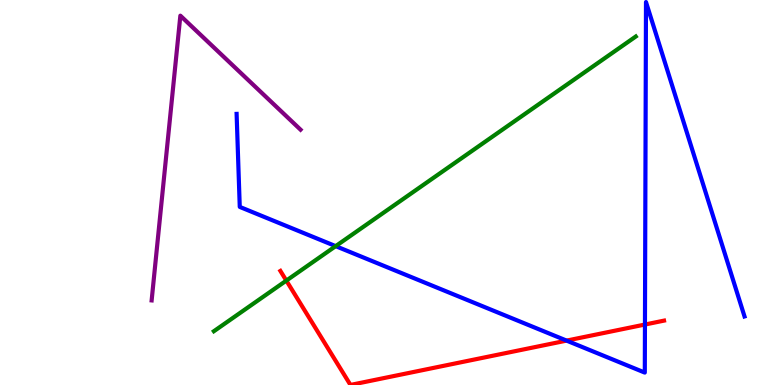[{'lines': ['blue', 'red'], 'intersections': [{'x': 7.31, 'y': 1.15}, {'x': 8.32, 'y': 1.57}]}, {'lines': ['green', 'red'], 'intersections': [{'x': 3.69, 'y': 2.71}]}, {'lines': ['purple', 'red'], 'intersections': []}, {'lines': ['blue', 'green'], 'intersections': [{'x': 4.33, 'y': 3.61}]}, {'lines': ['blue', 'purple'], 'intersections': []}, {'lines': ['green', 'purple'], 'intersections': []}]